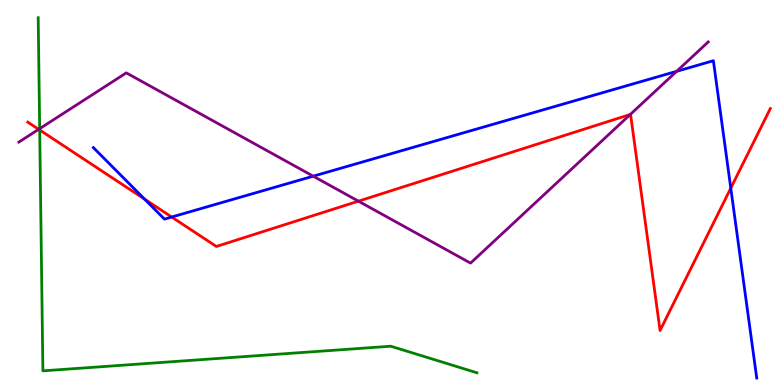[{'lines': ['blue', 'red'], 'intersections': [{'x': 1.87, 'y': 4.83}, {'x': 2.22, 'y': 4.36}, {'x': 9.43, 'y': 5.11}]}, {'lines': ['green', 'red'], 'intersections': [{'x': 0.512, 'y': 6.62}]}, {'lines': ['purple', 'red'], 'intersections': [{'x': 0.499, 'y': 6.64}, {'x': 4.62, 'y': 4.78}, {'x': 8.13, 'y': 7.03}]}, {'lines': ['blue', 'green'], 'intersections': []}, {'lines': ['blue', 'purple'], 'intersections': [{'x': 4.04, 'y': 5.42}, {'x': 8.73, 'y': 8.15}]}, {'lines': ['green', 'purple'], 'intersections': [{'x': 0.512, 'y': 6.66}]}]